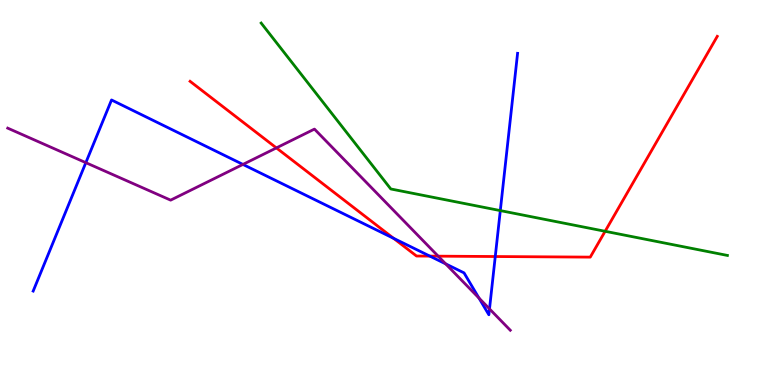[{'lines': ['blue', 'red'], 'intersections': [{'x': 5.08, 'y': 3.81}, {'x': 5.55, 'y': 3.35}, {'x': 6.39, 'y': 3.34}]}, {'lines': ['green', 'red'], 'intersections': [{'x': 7.81, 'y': 3.99}]}, {'lines': ['purple', 'red'], 'intersections': [{'x': 3.57, 'y': 6.16}, {'x': 5.65, 'y': 3.35}]}, {'lines': ['blue', 'green'], 'intersections': [{'x': 6.46, 'y': 4.53}]}, {'lines': ['blue', 'purple'], 'intersections': [{'x': 1.11, 'y': 5.77}, {'x': 3.13, 'y': 5.73}, {'x': 5.75, 'y': 3.15}, {'x': 6.18, 'y': 2.26}, {'x': 6.32, 'y': 1.98}]}, {'lines': ['green', 'purple'], 'intersections': []}]